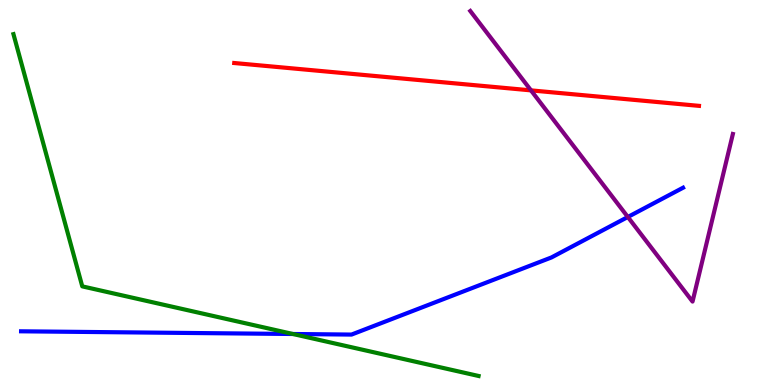[{'lines': ['blue', 'red'], 'intersections': []}, {'lines': ['green', 'red'], 'intersections': []}, {'lines': ['purple', 'red'], 'intersections': [{'x': 6.85, 'y': 7.65}]}, {'lines': ['blue', 'green'], 'intersections': [{'x': 3.78, 'y': 1.32}]}, {'lines': ['blue', 'purple'], 'intersections': [{'x': 8.1, 'y': 4.36}]}, {'lines': ['green', 'purple'], 'intersections': []}]